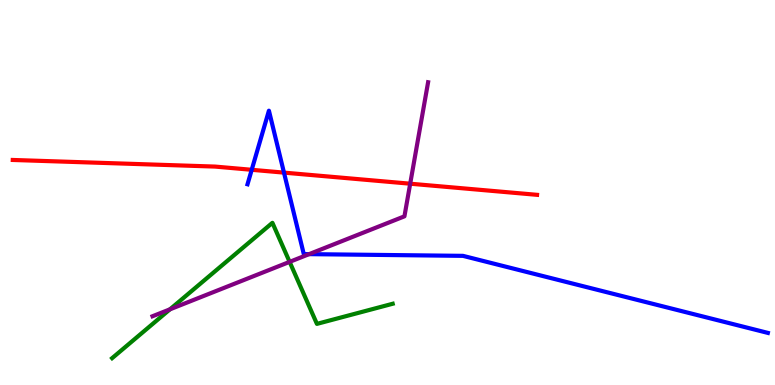[{'lines': ['blue', 'red'], 'intersections': [{'x': 3.25, 'y': 5.59}, {'x': 3.66, 'y': 5.52}]}, {'lines': ['green', 'red'], 'intersections': []}, {'lines': ['purple', 'red'], 'intersections': [{'x': 5.29, 'y': 5.23}]}, {'lines': ['blue', 'green'], 'intersections': []}, {'lines': ['blue', 'purple'], 'intersections': [{'x': 3.99, 'y': 3.4}]}, {'lines': ['green', 'purple'], 'intersections': [{'x': 2.19, 'y': 1.97}, {'x': 3.74, 'y': 3.2}]}]